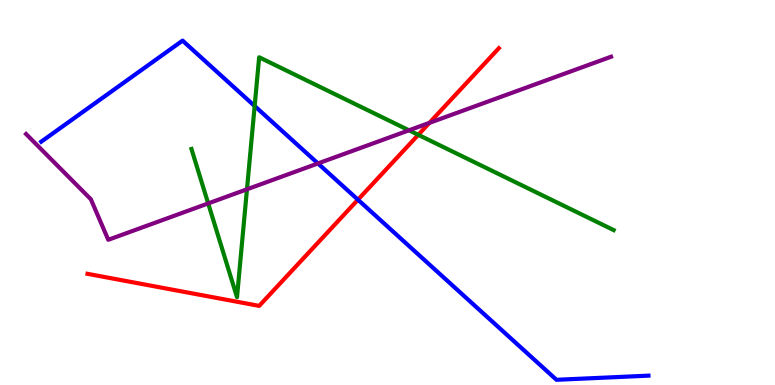[{'lines': ['blue', 'red'], 'intersections': [{'x': 4.62, 'y': 4.81}]}, {'lines': ['green', 'red'], 'intersections': [{'x': 5.4, 'y': 6.5}]}, {'lines': ['purple', 'red'], 'intersections': [{'x': 5.54, 'y': 6.81}]}, {'lines': ['blue', 'green'], 'intersections': [{'x': 3.29, 'y': 7.25}]}, {'lines': ['blue', 'purple'], 'intersections': [{'x': 4.1, 'y': 5.75}]}, {'lines': ['green', 'purple'], 'intersections': [{'x': 2.69, 'y': 4.72}, {'x': 3.19, 'y': 5.08}, {'x': 5.28, 'y': 6.62}]}]